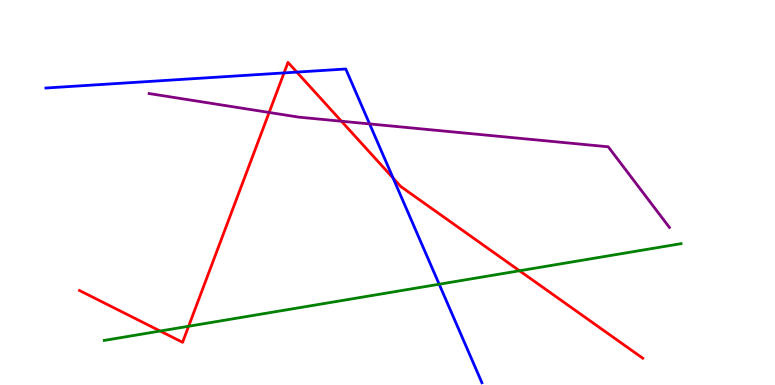[{'lines': ['blue', 'red'], 'intersections': [{'x': 3.67, 'y': 8.11}, {'x': 3.83, 'y': 8.13}, {'x': 5.07, 'y': 5.37}]}, {'lines': ['green', 'red'], 'intersections': [{'x': 2.07, 'y': 1.4}, {'x': 2.43, 'y': 1.53}, {'x': 6.7, 'y': 2.97}]}, {'lines': ['purple', 'red'], 'intersections': [{'x': 3.47, 'y': 7.08}, {'x': 4.41, 'y': 6.85}]}, {'lines': ['blue', 'green'], 'intersections': [{'x': 5.67, 'y': 2.62}]}, {'lines': ['blue', 'purple'], 'intersections': [{'x': 4.77, 'y': 6.78}]}, {'lines': ['green', 'purple'], 'intersections': []}]